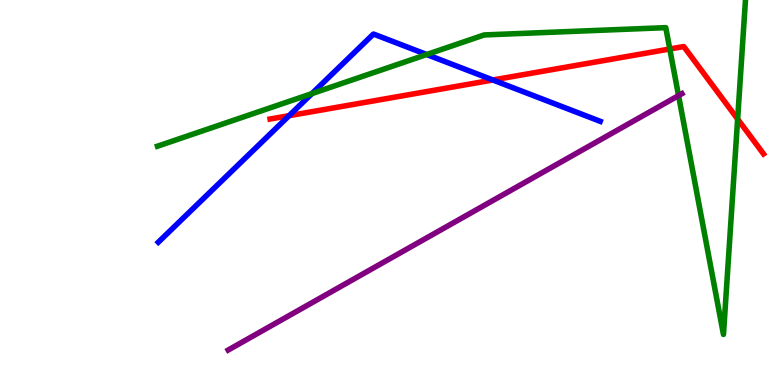[{'lines': ['blue', 'red'], 'intersections': [{'x': 3.73, 'y': 6.99}, {'x': 6.36, 'y': 7.92}]}, {'lines': ['green', 'red'], 'intersections': [{'x': 8.64, 'y': 8.73}, {'x': 9.52, 'y': 6.91}]}, {'lines': ['purple', 'red'], 'intersections': []}, {'lines': ['blue', 'green'], 'intersections': [{'x': 4.02, 'y': 7.57}, {'x': 5.51, 'y': 8.58}]}, {'lines': ['blue', 'purple'], 'intersections': []}, {'lines': ['green', 'purple'], 'intersections': [{'x': 8.76, 'y': 7.52}]}]